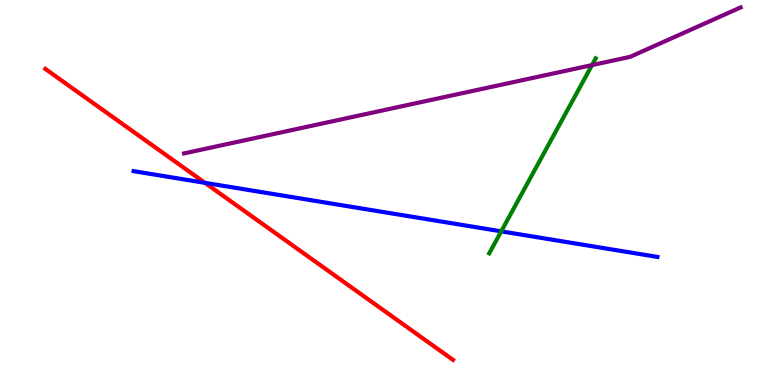[{'lines': ['blue', 'red'], 'intersections': [{'x': 2.64, 'y': 5.25}]}, {'lines': ['green', 'red'], 'intersections': []}, {'lines': ['purple', 'red'], 'intersections': []}, {'lines': ['blue', 'green'], 'intersections': [{'x': 6.47, 'y': 3.99}]}, {'lines': ['blue', 'purple'], 'intersections': []}, {'lines': ['green', 'purple'], 'intersections': [{'x': 7.64, 'y': 8.31}]}]